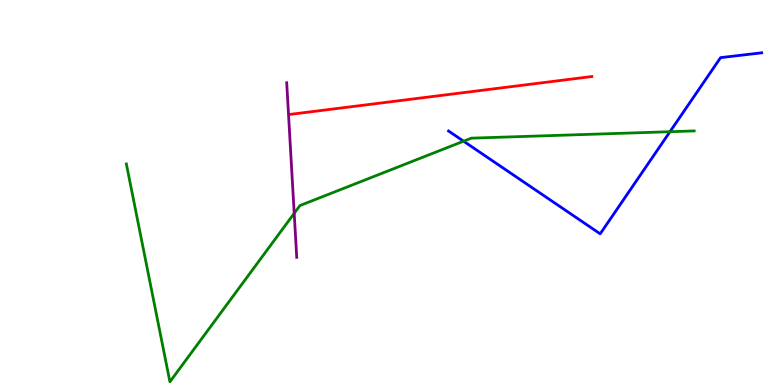[{'lines': ['blue', 'red'], 'intersections': []}, {'lines': ['green', 'red'], 'intersections': []}, {'lines': ['purple', 'red'], 'intersections': []}, {'lines': ['blue', 'green'], 'intersections': [{'x': 5.98, 'y': 6.33}, {'x': 8.64, 'y': 6.58}]}, {'lines': ['blue', 'purple'], 'intersections': []}, {'lines': ['green', 'purple'], 'intersections': [{'x': 3.8, 'y': 4.46}]}]